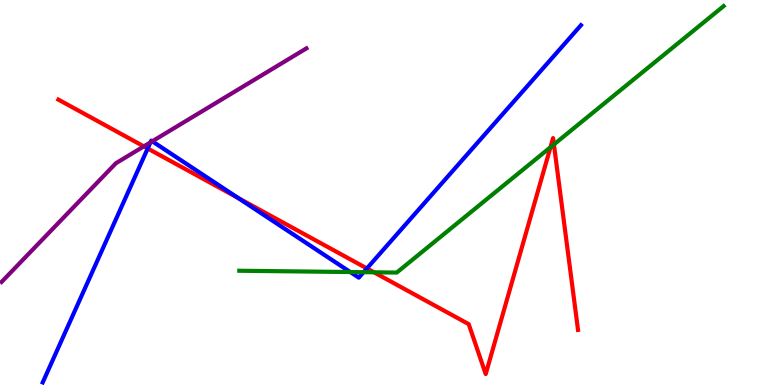[{'lines': ['blue', 'red'], 'intersections': [{'x': 1.91, 'y': 6.14}, {'x': 3.07, 'y': 4.86}, {'x': 4.73, 'y': 3.03}]}, {'lines': ['green', 'red'], 'intersections': [{'x': 4.83, 'y': 2.93}, {'x': 7.1, 'y': 6.18}, {'x': 7.15, 'y': 6.25}]}, {'lines': ['purple', 'red'], 'intersections': [{'x': 1.86, 'y': 6.2}]}, {'lines': ['blue', 'green'], 'intersections': [{'x': 4.52, 'y': 2.93}, {'x': 4.69, 'y': 2.93}]}, {'lines': ['blue', 'purple'], 'intersections': [{'x': 1.94, 'y': 6.3}, {'x': 1.96, 'y': 6.33}]}, {'lines': ['green', 'purple'], 'intersections': []}]